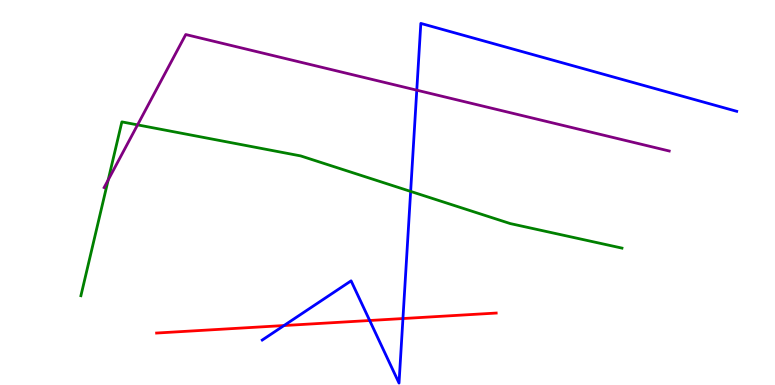[{'lines': ['blue', 'red'], 'intersections': [{'x': 3.66, 'y': 1.54}, {'x': 4.77, 'y': 1.68}, {'x': 5.2, 'y': 1.73}]}, {'lines': ['green', 'red'], 'intersections': []}, {'lines': ['purple', 'red'], 'intersections': []}, {'lines': ['blue', 'green'], 'intersections': [{'x': 5.3, 'y': 5.03}]}, {'lines': ['blue', 'purple'], 'intersections': [{'x': 5.38, 'y': 7.66}]}, {'lines': ['green', 'purple'], 'intersections': [{'x': 1.4, 'y': 5.33}, {'x': 1.78, 'y': 6.76}]}]